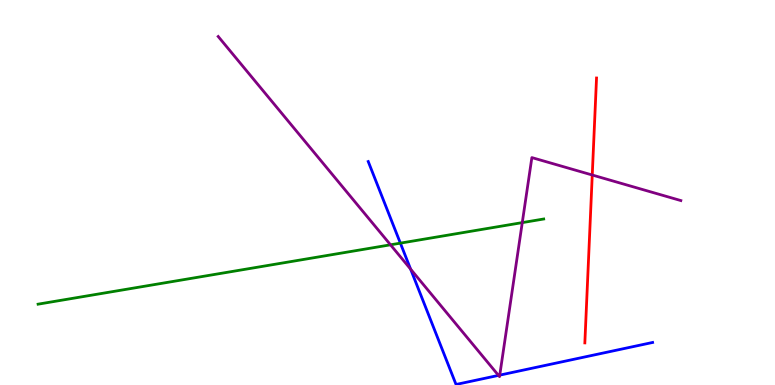[{'lines': ['blue', 'red'], 'intersections': []}, {'lines': ['green', 'red'], 'intersections': []}, {'lines': ['purple', 'red'], 'intersections': [{'x': 7.64, 'y': 5.45}]}, {'lines': ['blue', 'green'], 'intersections': [{'x': 5.17, 'y': 3.68}]}, {'lines': ['blue', 'purple'], 'intersections': [{'x': 5.3, 'y': 3.01}, {'x': 6.43, 'y': 0.249}, {'x': 6.45, 'y': 0.256}]}, {'lines': ['green', 'purple'], 'intersections': [{'x': 5.04, 'y': 3.64}, {'x': 6.74, 'y': 4.22}]}]